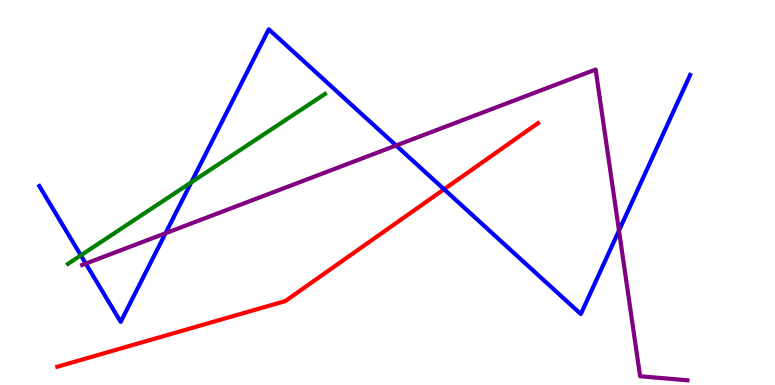[{'lines': ['blue', 'red'], 'intersections': [{'x': 5.73, 'y': 5.08}]}, {'lines': ['green', 'red'], 'intersections': []}, {'lines': ['purple', 'red'], 'intersections': []}, {'lines': ['blue', 'green'], 'intersections': [{'x': 1.04, 'y': 3.37}, {'x': 2.47, 'y': 5.26}]}, {'lines': ['blue', 'purple'], 'intersections': [{'x': 1.11, 'y': 3.15}, {'x': 2.14, 'y': 3.94}, {'x': 5.11, 'y': 6.22}, {'x': 7.99, 'y': 4.01}]}, {'lines': ['green', 'purple'], 'intersections': []}]